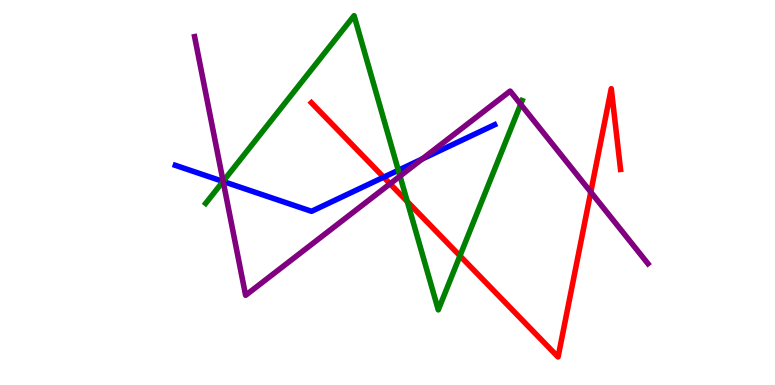[{'lines': ['blue', 'red'], 'intersections': [{'x': 4.95, 'y': 5.4}]}, {'lines': ['green', 'red'], 'intersections': [{'x': 5.26, 'y': 4.76}, {'x': 5.93, 'y': 3.36}]}, {'lines': ['purple', 'red'], 'intersections': [{'x': 5.03, 'y': 5.23}, {'x': 7.62, 'y': 5.01}]}, {'lines': ['blue', 'green'], 'intersections': [{'x': 2.88, 'y': 5.29}, {'x': 5.14, 'y': 5.58}]}, {'lines': ['blue', 'purple'], 'intersections': [{'x': 2.88, 'y': 5.29}, {'x': 5.45, 'y': 5.87}]}, {'lines': ['green', 'purple'], 'intersections': [{'x': 2.88, 'y': 5.29}, {'x': 5.16, 'y': 5.43}, {'x': 6.72, 'y': 7.29}]}]